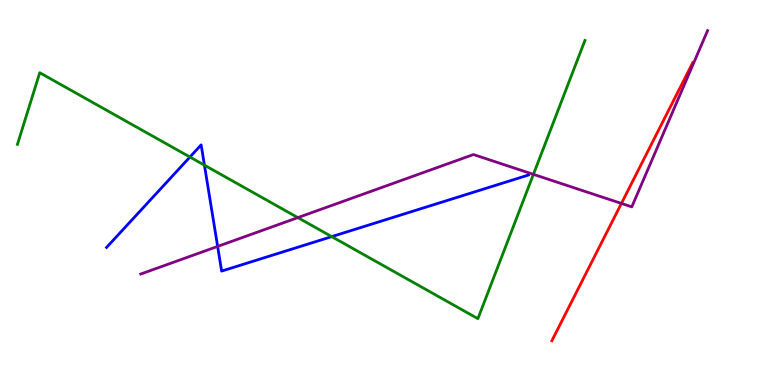[{'lines': ['blue', 'red'], 'intersections': []}, {'lines': ['green', 'red'], 'intersections': []}, {'lines': ['purple', 'red'], 'intersections': [{'x': 8.02, 'y': 4.72}]}, {'lines': ['blue', 'green'], 'intersections': [{'x': 2.45, 'y': 5.92}, {'x': 2.64, 'y': 5.71}, {'x': 4.28, 'y': 3.85}]}, {'lines': ['blue', 'purple'], 'intersections': [{'x': 2.81, 'y': 3.6}]}, {'lines': ['green', 'purple'], 'intersections': [{'x': 3.84, 'y': 4.35}, {'x': 6.88, 'y': 5.47}]}]